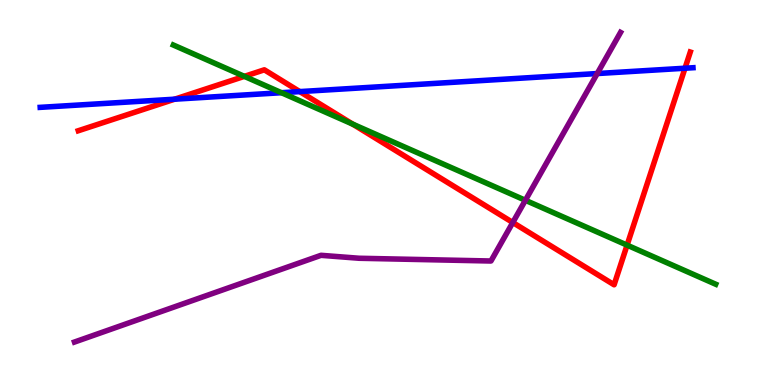[{'lines': ['blue', 'red'], 'intersections': [{'x': 2.25, 'y': 7.42}, {'x': 3.87, 'y': 7.62}, {'x': 8.84, 'y': 8.23}]}, {'lines': ['green', 'red'], 'intersections': [{'x': 3.15, 'y': 8.02}, {'x': 4.55, 'y': 6.78}, {'x': 8.09, 'y': 3.63}]}, {'lines': ['purple', 'red'], 'intersections': [{'x': 6.62, 'y': 4.22}]}, {'lines': ['blue', 'green'], 'intersections': [{'x': 3.63, 'y': 7.59}]}, {'lines': ['blue', 'purple'], 'intersections': [{'x': 7.71, 'y': 8.09}]}, {'lines': ['green', 'purple'], 'intersections': [{'x': 6.78, 'y': 4.8}]}]